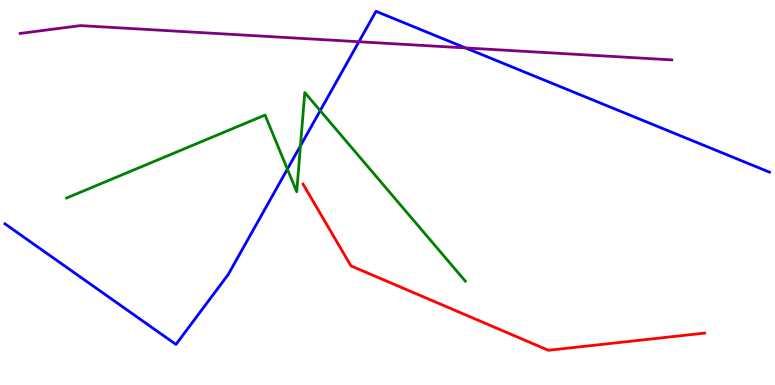[{'lines': ['blue', 'red'], 'intersections': []}, {'lines': ['green', 'red'], 'intersections': []}, {'lines': ['purple', 'red'], 'intersections': []}, {'lines': ['blue', 'green'], 'intersections': [{'x': 3.71, 'y': 5.61}, {'x': 3.88, 'y': 6.21}, {'x': 4.13, 'y': 7.13}]}, {'lines': ['blue', 'purple'], 'intersections': [{'x': 4.63, 'y': 8.92}, {'x': 6.01, 'y': 8.76}]}, {'lines': ['green', 'purple'], 'intersections': []}]